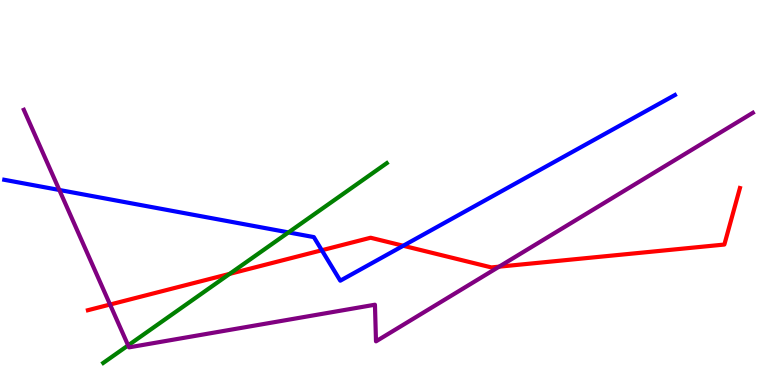[{'lines': ['blue', 'red'], 'intersections': [{'x': 4.15, 'y': 3.5}, {'x': 5.2, 'y': 3.62}]}, {'lines': ['green', 'red'], 'intersections': [{'x': 2.96, 'y': 2.89}]}, {'lines': ['purple', 'red'], 'intersections': [{'x': 1.42, 'y': 2.09}, {'x': 6.44, 'y': 3.07}]}, {'lines': ['blue', 'green'], 'intersections': [{'x': 3.72, 'y': 3.96}]}, {'lines': ['blue', 'purple'], 'intersections': [{'x': 0.765, 'y': 5.07}]}, {'lines': ['green', 'purple'], 'intersections': [{'x': 1.65, 'y': 1.03}]}]